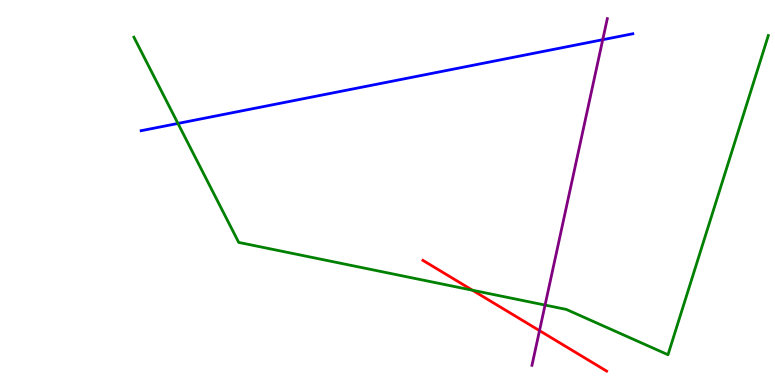[{'lines': ['blue', 'red'], 'intersections': []}, {'lines': ['green', 'red'], 'intersections': [{'x': 6.1, 'y': 2.46}]}, {'lines': ['purple', 'red'], 'intersections': [{'x': 6.96, 'y': 1.41}]}, {'lines': ['blue', 'green'], 'intersections': [{'x': 2.3, 'y': 6.79}]}, {'lines': ['blue', 'purple'], 'intersections': [{'x': 7.78, 'y': 8.97}]}, {'lines': ['green', 'purple'], 'intersections': [{'x': 7.03, 'y': 2.08}]}]